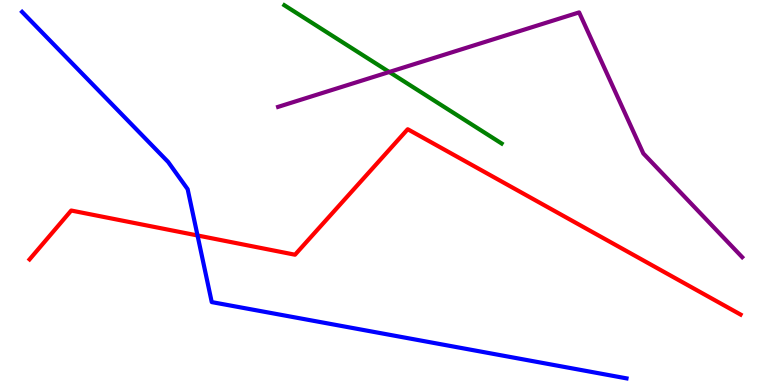[{'lines': ['blue', 'red'], 'intersections': [{'x': 2.55, 'y': 3.88}]}, {'lines': ['green', 'red'], 'intersections': []}, {'lines': ['purple', 'red'], 'intersections': []}, {'lines': ['blue', 'green'], 'intersections': []}, {'lines': ['blue', 'purple'], 'intersections': []}, {'lines': ['green', 'purple'], 'intersections': [{'x': 5.02, 'y': 8.13}]}]